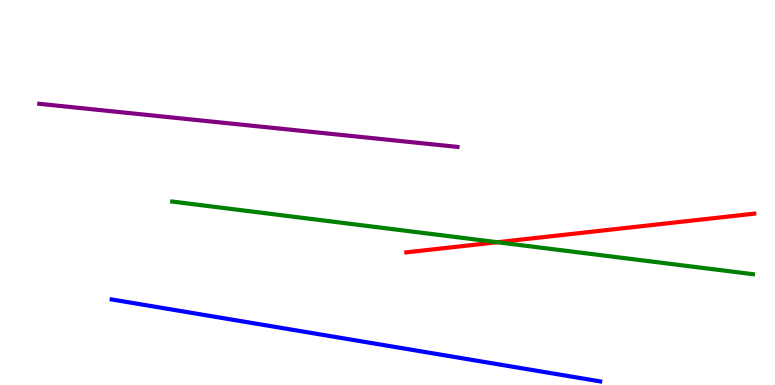[{'lines': ['blue', 'red'], 'intersections': []}, {'lines': ['green', 'red'], 'intersections': [{'x': 6.42, 'y': 3.71}]}, {'lines': ['purple', 'red'], 'intersections': []}, {'lines': ['blue', 'green'], 'intersections': []}, {'lines': ['blue', 'purple'], 'intersections': []}, {'lines': ['green', 'purple'], 'intersections': []}]